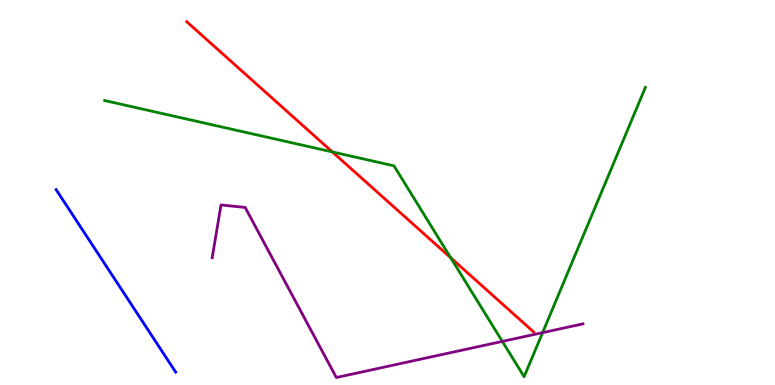[{'lines': ['blue', 'red'], 'intersections': []}, {'lines': ['green', 'red'], 'intersections': [{'x': 4.29, 'y': 6.05}, {'x': 5.82, 'y': 3.3}]}, {'lines': ['purple', 'red'], 'intersections': []}, {'lines': ['blue', 'green'], 'intersections': []}, {'lines': ['blue', 'purple'], 'intersections': []}, {'lines': ['green', 'purple'], 'intersections': [{'x': 6.48, 'y': 1.13}, {'x': 7.0, 'y': 1.36}]}]